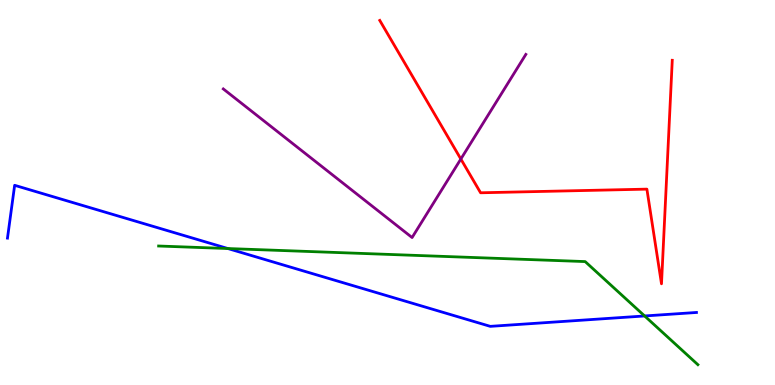[{'lines': ['blue', 'red'], 'intersections': []}, {'lines': ['green', 'red'], 'intersections': []}, {'lines': ['purple', 'red'], 'intersections': [{'x': 5.95, 'y': 5.87}]}, {'lines': ['blue', 'green'], 'intersections': [{'x': 2.94, 'y': 3.54}, {'x': 8.32, 'y': 1.79}]}, {'lines': ['blue', 'purple'], 'intersections': []}, {'lines': ['green', 'purple'], 'intersections': []}]